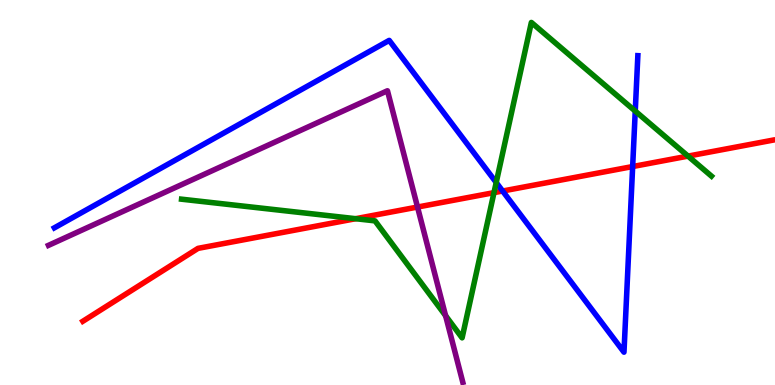[{'lines': ['blue', 'red'], 'intersections': [{'x': 6.49, 'y': 5.04}, {'x': 8.16, 'y': 5.67}]}, {'lines': ['green', 'red'], 'intersections': [{'x': 4.59, 'y': 4.32}, {'x': 6.37, 'y': 5.0}, {'x': 8.88, 'y': 5.94}]}, {'lines': ['purple', 'red'], 'intersections': [{'x': 5.39, 'y': 4.62}]}, {'lines': ['blue', 'green'], 'intersections': [{'x': 6.4, 'y': 5.26}, {'x': 8.2, 'y': 7.11}]}, {'lines': ['blue', 'purple'], 'intersections': []}, {'lines': ['green', 'purple'], 'intersections': [{'x': 5.75, 'y': 1.8}]}]